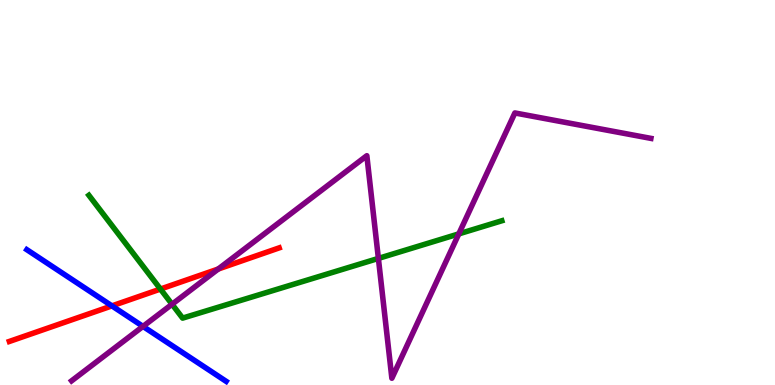[{'lines': ['blue', 'red'], 'intersections': [{'x': 1.44, 'y': 2.05}]}, {'lines': ['green', 'red'], 'intersections': [{'x': 2.07, 'y': 2.49}]}, {'lines': ['purple', 'red'], 'intersections': [{'x': 2.82, 'y': 3.01}]}, {'lines': ['blue', 'green'], 'intersections': []}, {'lines': ['blue', 'purple'], 'intersections': [{'x': 1.85, 'y': 1.52}]}, {'lines': ['green', 'purple'], 'intersections': [{'x': 2.22, 'y': 2.1}, {'x': 4.88, 'y': 3.29}, {'x': 5.92, 'y': 3.92}]}]